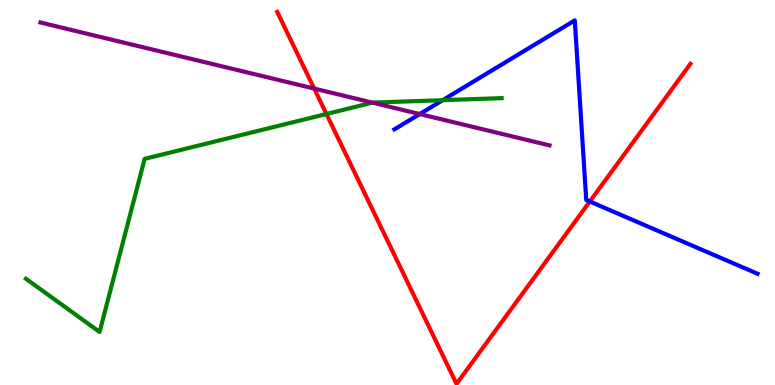[{'lines': ['blue', 'red'], 'intersections': [{'x': 7.61, 'y': 4.77}]}, {'lines': ['green', 'red'], 'intersections': [{'x': 4.21, 'y': 7.04}]}, {'lines': ['purple', 'red'], 'intersections': [{'x': 4.05, 'y': 7.7}]}, {'lines': ['blue', 'green'], 'intersections': [{'x': 5.71, 'y': 7.4}]}, {'lines': ['blue', 'purple'], 'intersections': [{'x': 5.42, 'y': 7.04}]}, {'lines': ['green', 'purple'], 'intersections': [{'x': 4.81, 'y': 7.33}]}]